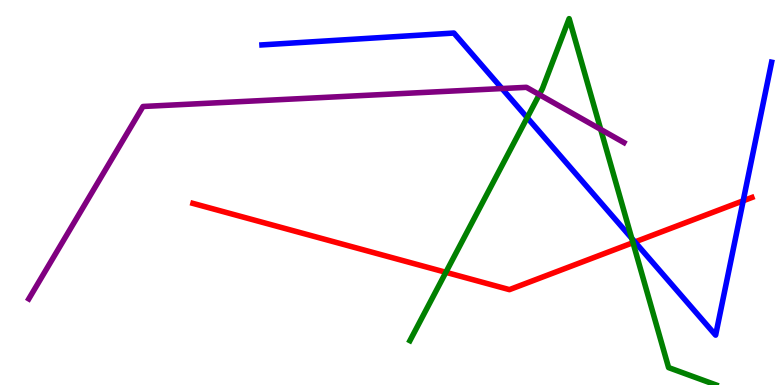[{'lines': ['blue', 'red'], 'intersections': [{'x': 8.19, 'y': 3.72}, {'x': 9.59, 'y': 4.78}]}, {'lines': ['green', 'red'], 'intersections': [{'x': 5.75, 'y': 2.93}, {'x': 8.17, 'y': 3.7}]}, {'lines': ['purple', 'red'], 'intersections': []}, {'lines': ['blue', 'green'], 'intersections': [{'x': 6.8, 'y': 6.94}, {'x': 8.15, 'y': 3.81}]}, {'lines': ['blue', 'purple'], 'intersections': [{'x': 6.48, 'y': 7.7}]}, {'lines': ['green', 'purple'], 'intersections': [{'x': 6.96, 'y': 7.54}, {'x': 7.75, 'y': 6.64}]}]